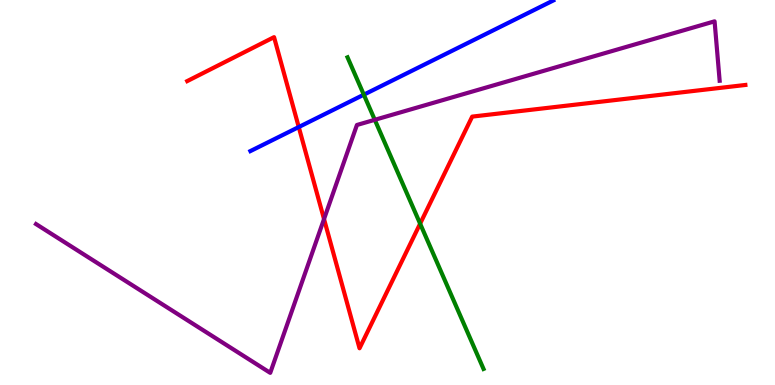[{'lines': ['blue', 'red'], 'intersections': [{'x': 3.85, 'y': 6.7}]}, {'lines': ['green', 'red'], 'intersections': [{'x': 5.42, 'y': 4.19}]}, {'lines': ['purple', 'red'], 'intersections': [{'x': 4.18, 'y': 4.31}]}, {'lines': ['blue', 'green'], 'intersections': [{'x': 4.69, 'y': 7.54}]}, {'lines': ['blue', 'purple'], 'intersections': []}, {'lines': ['green', 'purple'], 'intersections': [{'x': 4.84, 'y': 6.89}]}]